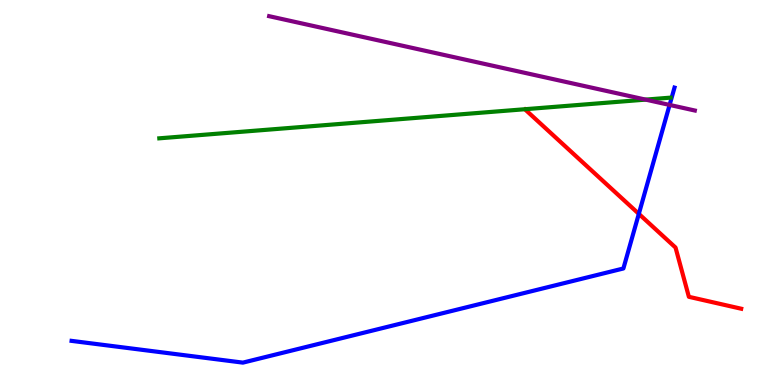[{'lines': ['blue', 'red'], 'intersections': [{'x': 8.24, 'y': 4.45}]}, {'lines': ['green', 'red'], 'intersections': []}, {'lines': ['purple', 'red'], 'intersections': []}, {'lines': ['blue', 'green'], 'intersections': []}, {'lines': ['blue', 'purple'], 'intersections': [{'x': 8.64, 'y': 7.27}]}, {'lines': ['green', 'purple'], 'intersections': [{'x': 8.33, 'y': 7.41}]}]